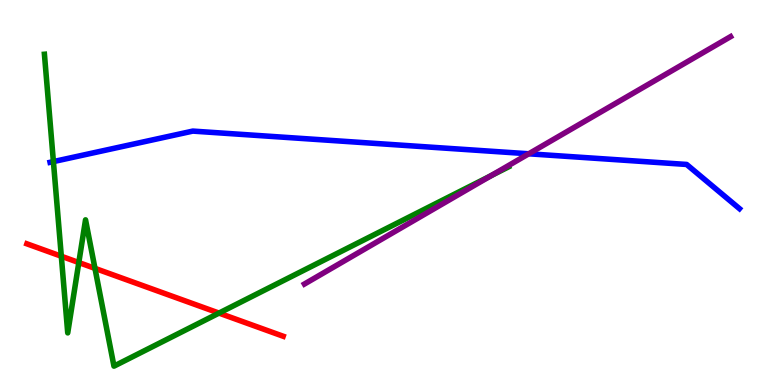[{'lines': ['blue', 'red'], 'intersections': []}, {'lines': ['green', 'red'], 'intersections': [{'x': 0.791, 'y': 3.34}, {'x': 1.02, 'y': 3.18}, {'x': 1.23, 'y': 3.03}, {'x': 2.83, 'y': 1.87}]}, {'lines': ['purple', 'red'], 'intersections': []}, {'lines': ['blue', 'green'], 'intersections': [{'x': 0.689, 'y': 5.8}]}, {'lines': ['blue', 'purple'], 'intersections': [{'x': 6.82, 'y': 6.01}]}, {'lines': ['green', 'purple'], 'intersections': [{'x': 6.33, 'y': 5.43}]}]